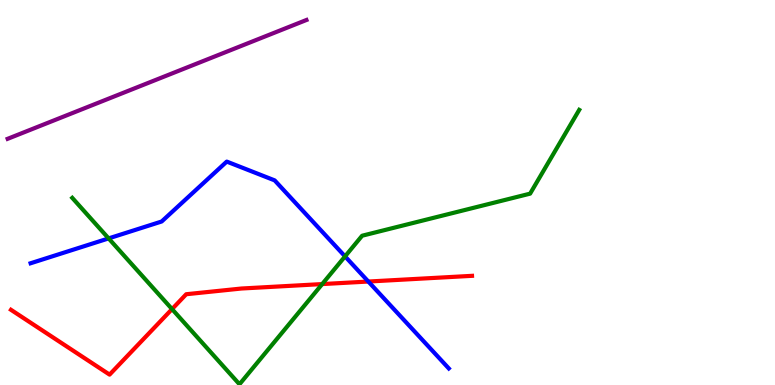[{'lines': ['blue', 'red'], 'intersections': [{'x': 4.75, 'y': 2.69}]}, {'lines': ['green', 'red'], 'intersections': [{'x': 2.22, 'y': 1.97}, {'x': 4.16, 'y': 2.62}]}, {'lines': ['purple', 'red'], 'intersections': []}, {'lines': ['blue', 'green'], 'intersections': [{'x': 1.4, 'y': 3.81}, {'x': 4.45, 'y': 3.34}]}, {'lines': ['blue', 'purple'], 'intersections': []}, {'lines': ['green', 'purple'], 'intersections': []}]